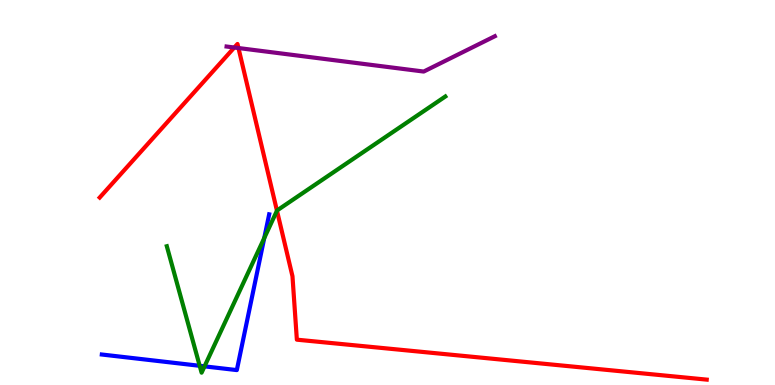[{'lines': ['blue', 'red'], 'intersections': []}, {'lines': ['green', 'red'], 'intersections': [{'x': 3.57, 'y': 4.53}]}, {'lines': ['purple', 'red'], 'intersections': [{'x': 3.02, 'y': 8.77}, {'x': 3.08, 'y': 8.75}]}, {'lines': ['blue', 'green'], 'intersections': [{'x': 2.58, 'y': 0.499}, {'x': 2.64, 'y': 0.484}, {'x': 3.41, 'y': 3.82}]}, {'lines': ['blue', 'purple'], 'intersections': []}, {'lines': ['green', 'purple'], 'intersections': []}]